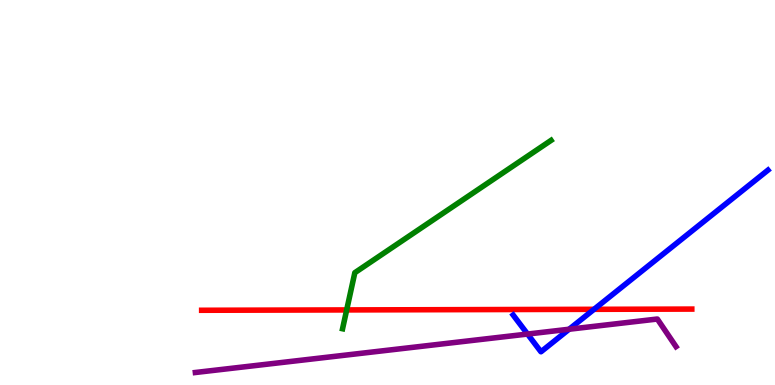[{'lines': ['blue', 'red'], 'intersections': [{'x': 7.66, 'y': 1.97}]}, {'lines': ['green', 'red'], 'intersections': [{'x': 4.47, 'y': 1.95}]}, {'lines': ['purple', 'red'], 'intersections': []}, {'lines': ['blue', 'green'], 'intersections': []}, {'lines': ['blue', 'purple'], 'intersections': [{'x': 6.81, 'y': 1.32}, {'x': 7.34, 'y': 1.45}]}, {'lines': ['green', 'purple'], 'intersections': []}]